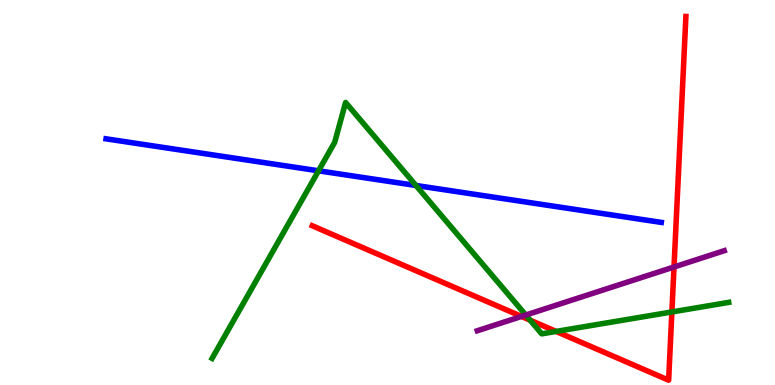[{'lines': ['blue', 'red'], 'intersections': []}, {'lines': ['green', 'red'], 'intersections': [{'x': 6.84, 'y': 1.68}, {'x': 7.18, 'y': 1.39}, {'x': 8.67, 'y': 1.9}]}, {'lines': ['purple', 'red'], 'intersections': [{'x': 6.73, 'y': 1.78}, {'x': 8.7, 'y': 3.07}]}, {'lines': ['blue', 'green'], 'intersections': [{'x': 4.11, 'y': 5.56}, {'x': 5.37, 'y': 5.18}]}, {'lines': ['blue', 'purple'], 'intersections': []}, {'lines': ['green', 'purple'], 'intersections': [{'x': 6.78, 'y': 1.82}]}]